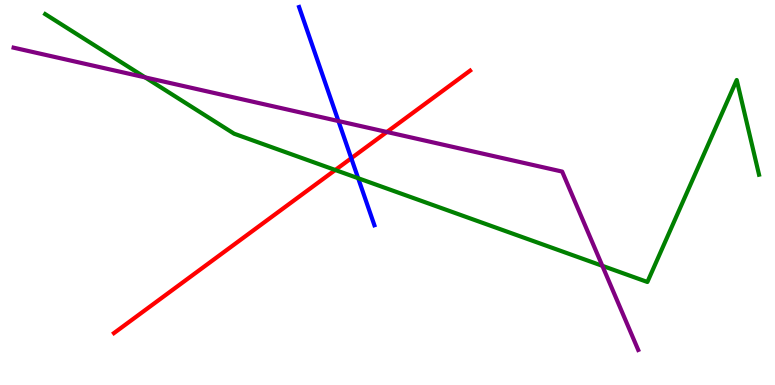[{'lines': ['blue', 'red'], 'intersections': [{'x': 4.53, 'y': 5.89}]}, {'lines': ['green', 'red'], 'intersections': [{'x': 4.33, 'y': 5.58}]}, {'lines': ['purple', 'red'], 'intersections': [{'x': 4.99, 'y': 6.57}]}, {'lines': ['blue', 'green'], 'intersections': [{'x': 4.62, 'y': 5.37}]}, {'lines': ['blue', 'purple'], 'intersections': [{'x': 4.37, 'y': 6.86}]}, {'lines': ['green', 'purple'], 'intersections': [{'x': 1.87, 'y': 7.99}, {'x': 7.77, 'y': 3.1}]}]